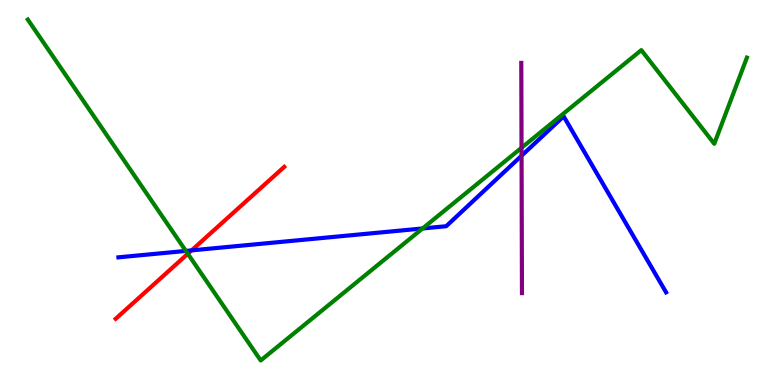[{'lines': ['blue', 'red'], 'intersections': [{'x': 2.47, 'y': 3.5}]}, {'lines': ['green', 'red'], 'intersections': [{'x': 2.42, 'y': 3.41}]}, {'lines': ['purple', 'red'], 'intersections': []}, {'lines': ['blue', 'green'], 'intersections': [{'x': 2.4, 'y': 3.48}, {'x': 5.45, 'y': 4.07}]}, {'lines': ['blue', 'purple'], 'intersections': [{'x': 6.73, 'y': 5.96}]}, {'lines': ['green', 'purple'], 'intersections': [{'x': 6.73, 'y': 6.16}]}]